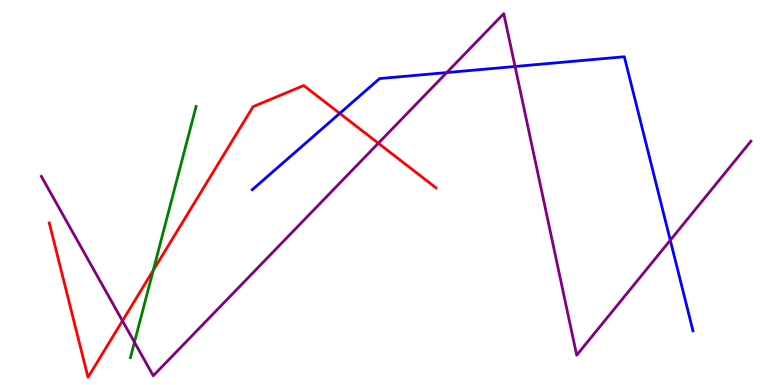[{'lines': ['blue', 'red'], 'intersections': [{'x': 4.38, 'y': 7.06}]}, {'lines': ['green', 'red'], 'intersections': [{'x': 1.98, 'y': 2.98}]}, {'lines': ['purple', 'red'], 'intersections': [{'x': 1.58, 'y': 1.67}, {'x': 4.88, 'y': 6.28}]}, {'lines': ['blue', 'green'], 'intersections': []}, {'lines': ['blue', 'purple'], 'intersections': [{'x': 5.76, 'y': 8.11}, {'x': 6.65, 'y': 8.27}, {'x': 8.65, 'y': 3.76}]}, {'lines': ['green', 'purple'], 'intersections': [{'x': 1.73, 'y': 1.11}]}]